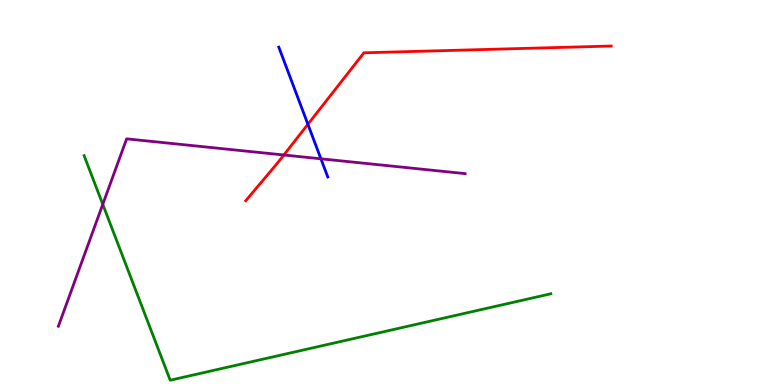[{'lines': ['blue', 'red'], 'intersections': [{'x': 3.97, 'y': 6.77}]}, {'lines': ['green', 'red'], 'intersections': []}, {'lines': ['purple', 'red'], 'intersections': [{'x': 3.66, 'y': 5.97}]}, {'lines': ['blue', 'green'], 'intersections': []}, {'lines': ['blue', 'purple'], 'intersections': [{'x': 4.14, 'y': 5.88}]}, {'lines': ['green', 'purple'], 'intersections': [{'x': 1.33, 'y': 4.69}]}]